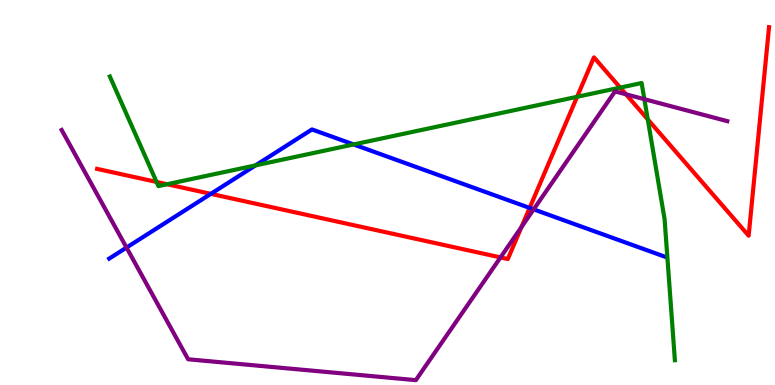[{'lines': ['blue', 'red'], 'intersections': [{'x': 2.72, 'y': 4.96}, {'x': 6.83, 'y': 4.6}]}, {'lines': ['green', 'red'], 'intersections': [{'x': 2.02, 'y': 5.27}, {'x': 2.16, 'y': 5.21}, {'x': 7.45, 'y': 7.49}, {'x': 8.0, 'y': 7.72}, {'x': 8.36, 'y': 6.9}]}, {'lines': ['purple', 'red'], 'intersections': [{'x': 6.46, 'y': 3.31}, {'x': 6.73, 'y': 4.1}, {'x': 8.08, 'y': 7.55}]}, {'lines': ['blue', 'green'], 'intersections': [{'x': 3.3, 'y': 5.7}, {'x': 4.56, 'y': 6.25}]}, {'lines': ['blue', 'purple'], 'intersections': [{'x': 1.63, 'y': 3.57}, {'x': 6.89, 'y': 4.56}]}, {'lines': ['green', 'purple'], 'intersections': [{'x': 8.31, 'y': 7.42}]}]